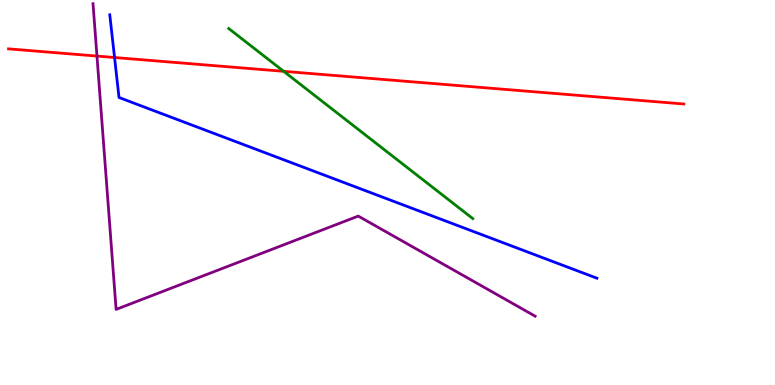[{'lines': ['blue', 'red'], 'intersections': [{'x': 1.48, 'y': 8.51}]}, {'lines': ['green', 'red'], 'intersections': [{'x': 3.66, 'y': 8.15}]}, {'lines': ['purple', 'red'], 'intersections': [{'x': 1.25, 'y': 8.54}]}, {'lines': ['blue', 'green'], 'intersections': []}, {'lines': ['blue', 'purple'], 'intersections': []}, {'lines': ['green', 'purple'], 'intersections': []}]